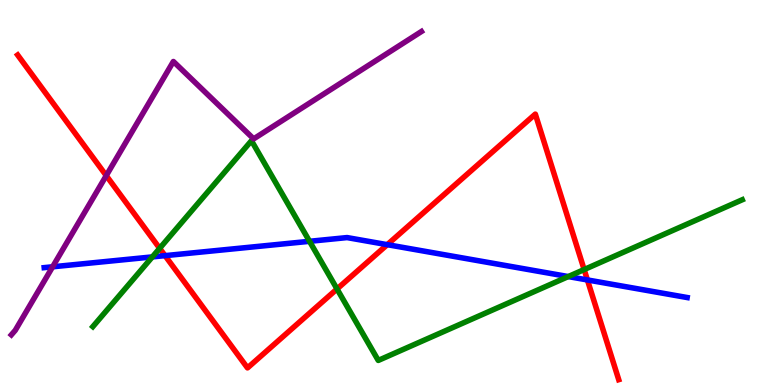[{'lines': ['blue', 'red'], 'intersections': [{'x': 2.13, 'y': 3.36}, {'x': 5.0, 'y': 3.65}, {'x': 7.58, 'y': 2.73}]}, {'lines': ['green', 'red'], 'intersections': [{'x': 2.06, 'y': 3.55}, {'x': 4.35, 'y': 2.49}, {'x': 7.54, 'y': 3.0}]}, {'lines': ['purple', 'red'], 'intersections': [{'x': 1.37, 'y': 5.44}]}, {'lines': ['blue', 'green'], 'intersections': [{'x': 1.97, 'y': 3.33}, {'x': 3.99, 'y': 3.73}, {'x': 7.33, 'y': 2.82}]}, {'lines': ['blue', 'purple'], 'intersections': [{'x': 0.679, 'y': 3.07}]}, {'lines': ['green', 'purple'], 'intersections': []}]